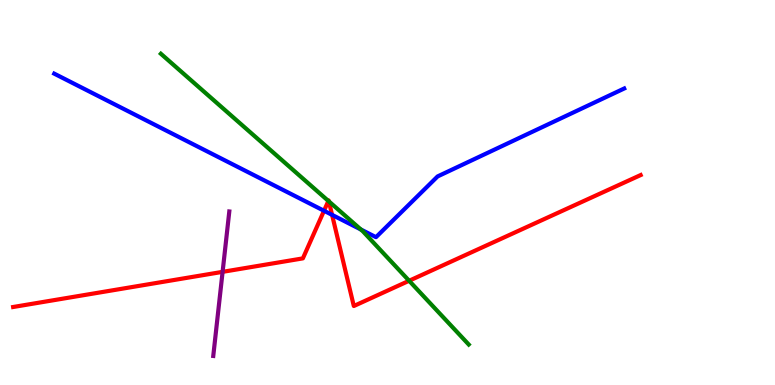[{'lines': ['blue', 'red'], 'intersections': [{'x': 4.18, 'y': 4.53}, {'x': 4.28, 'y': 4.42}]}, {'lines': ['green', 'red'], 'intersections': [{'x': 4.24, 'y': 4.78}, {'x': 4.24, 'y': 4.77}, {'x': 5.28, 'y': 2.71}]}, {'lines': ['purple', 'red'], 'intersections': [{'x': 2.87, 'y': 2.94}]}, {'lines': ['blue', 'green'], 'intersections': [{'x': 4.66, 'y': 4.04}]}, {'lines': ['blue', 'purple'], 'intersections': []}, {'lines': ['green', 'purple'], 'intersections': []}]